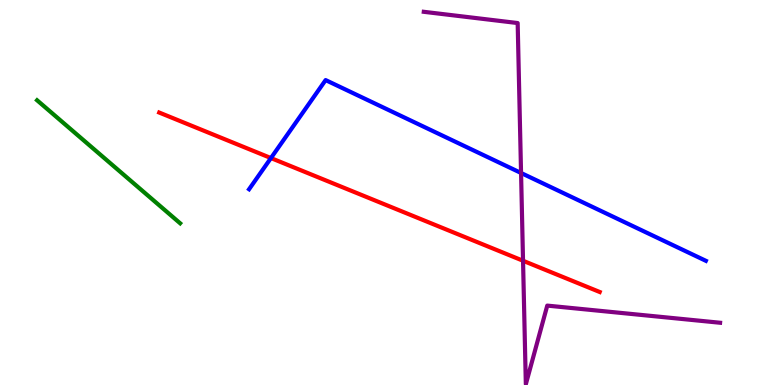[{'lines': ['blue', 'red'], 'intersections': [{'x': 3.5, 'y': 5.89}]}, {'lines': ['green', 'red'], 'intersections': []}, {'lines': ['purple', 'red'], 'intersections': [{'x': 6.75, 'y': 3.23}]}, {'lines': ['blue', 'green'], 'intersections': []}, {'lines': ['blue', 'purple'], 'intersections': [{'x': 6.72, 'y': 5.51}]}, {'lines': ['green', 'purple'], 'intersections': []}]